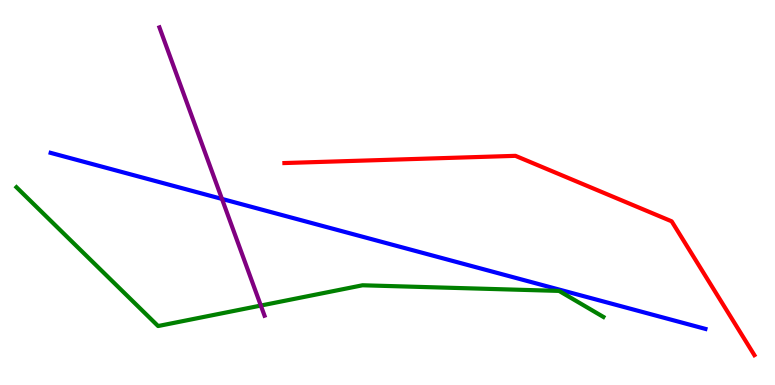[{'lines': ['blue', 'red'], 'intersections': []}, {'lines': ['green', 'red'], 'intersections': []}, {'lines': ['purple', 'red'], 'intersections': []}, {'lines': ['blue', 'green'], 'intersections': []}, {'lines': ['blue', 'purple'], 'intersections': [{'x': 2.86, 'y': 4.83}]}, {'lines': ['green', 'purple'], 'intersections': [{'x': 3.37, 'y': 2.06}]}]